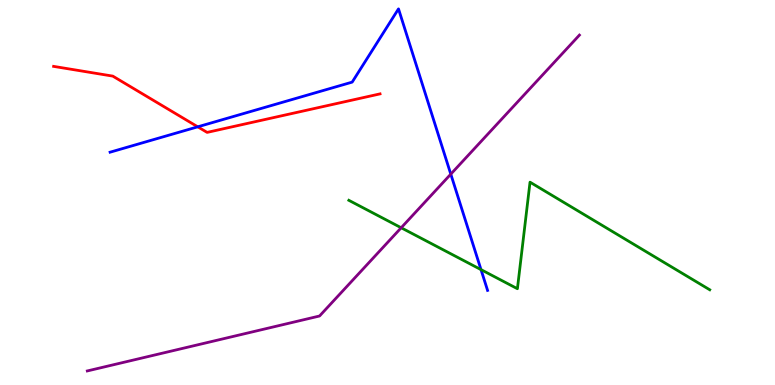[{'lines': ['blue', 'red'], 'intersections': [{'x': 2.55, 'y': 6.71}]}, {'lines': ['green', 'red'], 'intersections': []}, {'lines': ['purple', 'red'], 'intersections': []}, {'lines': ['blue', 'green'], 'intersections': [{'x': 6.21, 'y': 3.0}]}, {'lines': ['blue', 'purple'], 'intersections': [{'x': 5.82, 'y': 5.48}]}, {'lines': ['green', 'purple'], 'intersections': [{'x': 5.18, 'y': 4.08}]}]